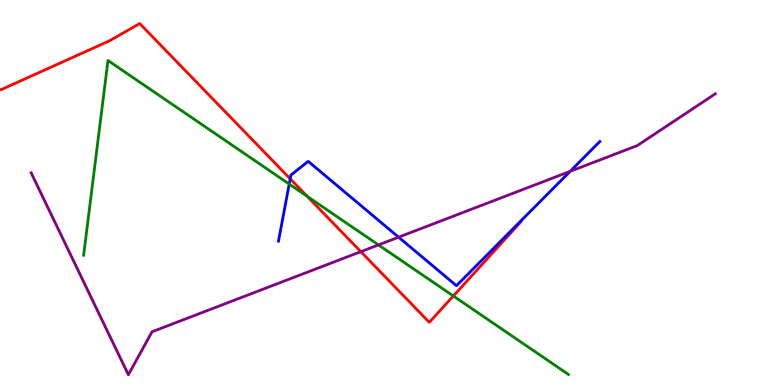[{'lines': ['blue', 'red'], 'intersections': [{'x': 3.74, 'y': 5.36}]}, {'lines': ['green', 'red'], 'intersections': [{'x': 3.96, 'y': 4.9}, {'x': 5.85, 'y': 2.31}]}, {'lines': ['purple', 'red'], 'intersections': [{'x': 4.66, 'y': 3.46}]}, {'lines': ['blue', 'green'], 'intersections': [{'x': 3.73, 'y': 5.22}]}, {'lines': ['blue', 'purple'], 'intersections': [{'x': 5.14, 'y': 3.84}, {'x': 7.36, 'y': 5.55}]}, {'lines': ['green', 'purple'], 'intersections': [{'x': 4.88, 'y': 3.64}]}]